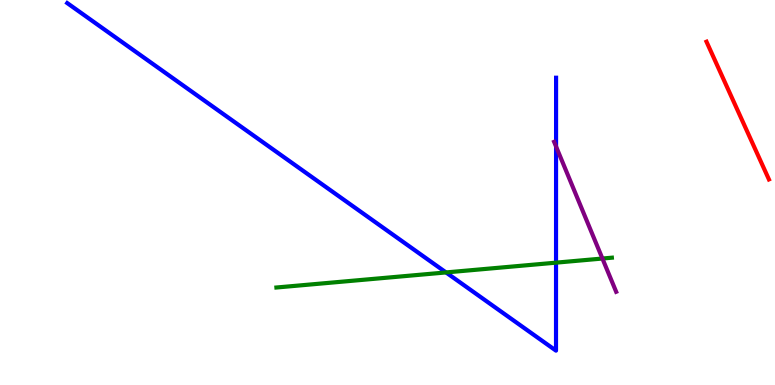[{'lines': ['blue', 'red'], 'intersections': []}, {'lines': ['green', 'red'], 'intersections': []}, {'lines': ['purple', 'red'], 'intersections': []}, {'lines': ['blue', 'green'], 'intersections': [{'x': 5.76, 'y': 2.92}, {'x': 7.17, 'y': 3.18}]}, {'lines': ['blue', 'purple'], 'intersections': [{'x': 7.18, 'y': 6.19}]}, {'lines': ['green', 'purple'], 'intersections': [{'x': 7.77, 'y': 3.28}]}]